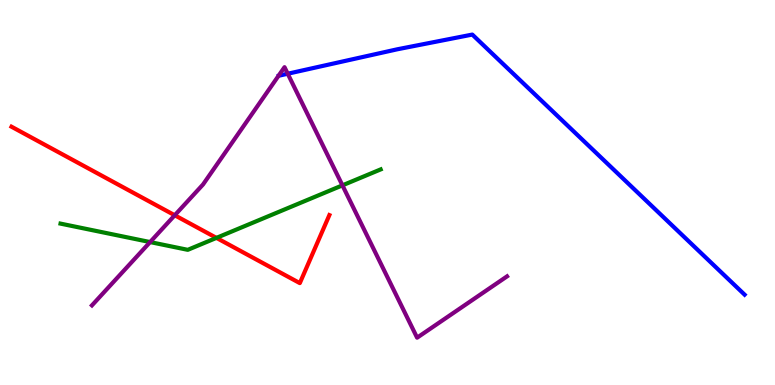[{'lines': ['blue', 'red'], 'intersections': []}, {'lines': ['green', 'red'], 'intersections': [{'x': 2.79, 'y': 3.82}]}, {'lines': ['purple', 'red'], 'intersections': [{'x': 2.25, 'y': 4.41}]}, {'lines': ['blue', 'green'], 'intersections': []}, {'lines': ['blue', 'purple'], 'intersections': [{'x': 3.71, 'y': 8.08}]}, {'lines': ['green', 'purple'], 'intersections': [{'x': 1.94, 'y': 3.71}, {'x': 4.42, 'y': 5.19}]}]